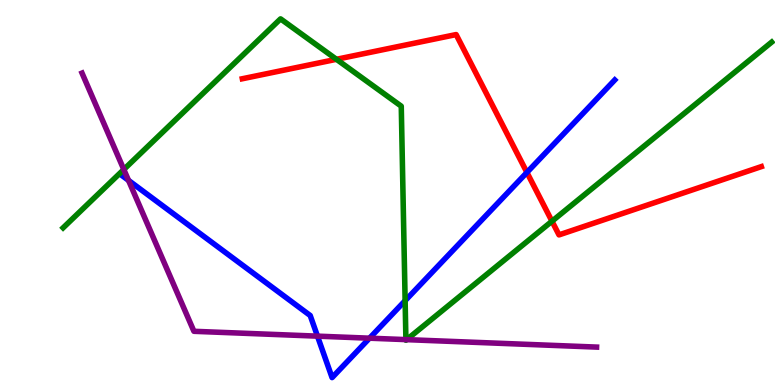[{'lines': ['blue', 'red'], 'intersections': [{'x': 6.8, 'y': 5.52}]}, {'lines': ['green', 'red'], 'intersections': [{'x': 4.34, 'y': 8.46}, {'x': 7.12, 'y': 4.25}]}, {'lines': ['purple', 'red'], 'intersections': []}, {'lines': ['blue', 'green'], 'intersections': [{'x': 5.23, 'y': 2.19}]}, {'lines': ['blue', 'purple'], 'intersections': [{'x': 1.66, 'y': 5.31}, {'x': 4.1, 'y': 1.27}, {'x': 4.77, 'y': 1.22}]}, {'lines': ['green', 'purple'], 'intersections': [{'x': 1.6, 'y': 5.6}, {'x': 5.24, 'y': 1.18}, {'x': 5.25, 'y': 1.18}]}]